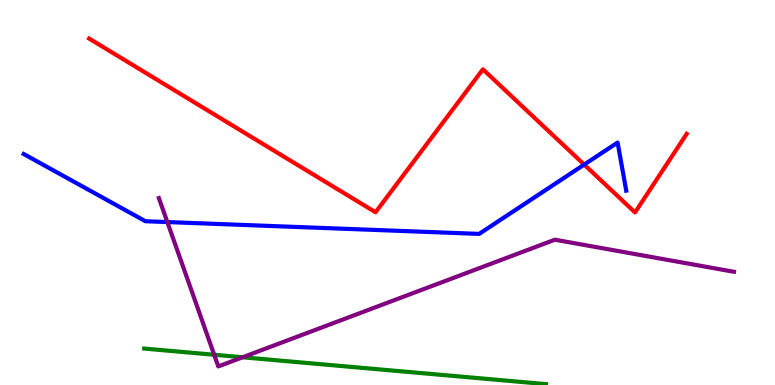[{'lines': ['blue', 'red'], 'intersections': [{'x': 7.54, 'y': 5.72}]}, {'lines': ['green', 'red'], 'intersections': []}, {'lines': ['purple', 'red'], 'intersections': []}, {'lines': ['blue', 'green'], 'intersections': []}, {'lines': ['blue', 'purple'], 'intersections': [{'x': 2.16, 'y': 4.23}]}, {'lines': ['green', 'purple'], 'intersections': [{'x': 2.76, 'y': 0.786}, {'x': 3.13, 'y': 0.72}]}]